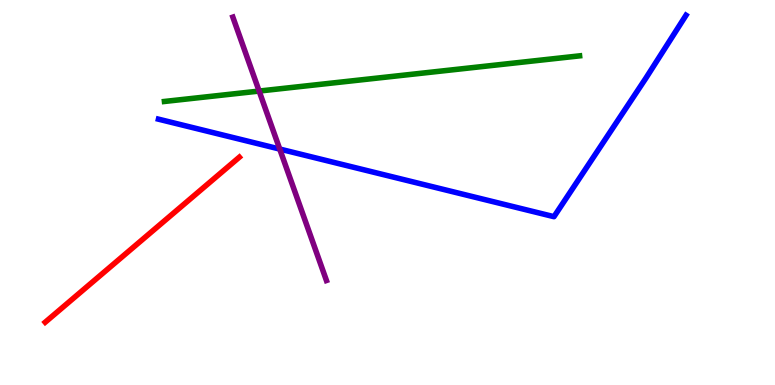[{'lines': ['blue', 'red'], 'intersections': []}, {'lines': ['green', 'red'], 'intersections': []}, {'lines': ['purple', 'red'], 'intersections': []}, {'lines': ['blue', 'green'], 'intersections': []}, {'lines': ['blue', 'purple'], 'intersections': [{'x': 3.61, 'y': 6.13}]}, {'lines': ['green', 'purple'], 'intersections': [{'x': 3.34, 'y': 7.63}]}]